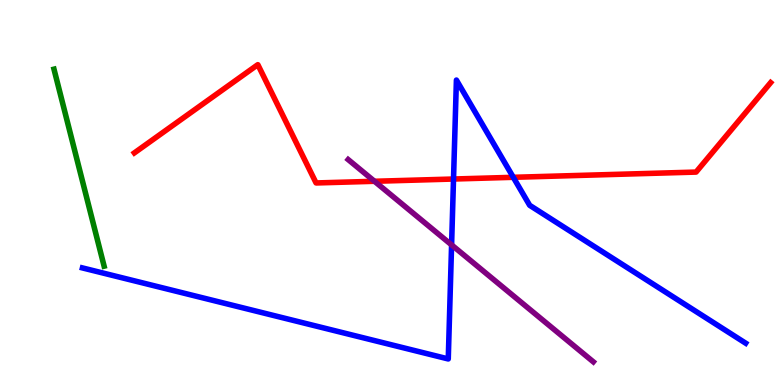[{'lines': ['blue', 'red'], 'intersections': [{'x': 5.85, 'y': 5.35}, {'x': 6.62, 'y': 5.39}]}, {'lines': ['green', 'red'], 'intersections': []}, {'lines': ['purple', 'red'], 'intersections': [{'x': 4.83, 'y': 5.29}]}, {'lines': ['blue', 'green'], 'intersections': []}, {'lines': ['blue', 'purple'], 'intersections': [{'x': 5.83, 'y': 3.64}]}, {'lines': ['green', 'purple'], 'intersections': []}]